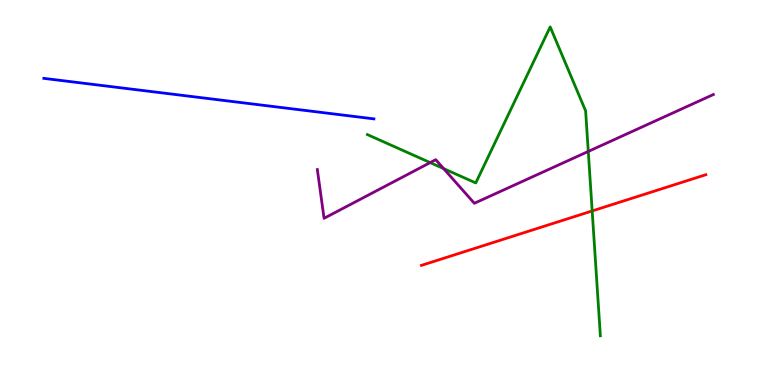[{'lines': ['blue', 'red'], 'intersections': []}, {'lines': ['green', 'red'], 'intersections': [{'x': 7.64, 'y': 4.52}]}, {'lines': ['purple', 'red'], 'intersections': []}, {'lines': ['blue', 'green'], 'intersections': []}, {'lines': ['blue', 'purple'], 'intersections': []}, {'lines': ['green', 'purple'], 'intersections': [{'x': 5.55, 'y': 5.78}, {'x': 5.72, 'y': 5.62}, {'x': 7.59, 'y': 6.07}]}]